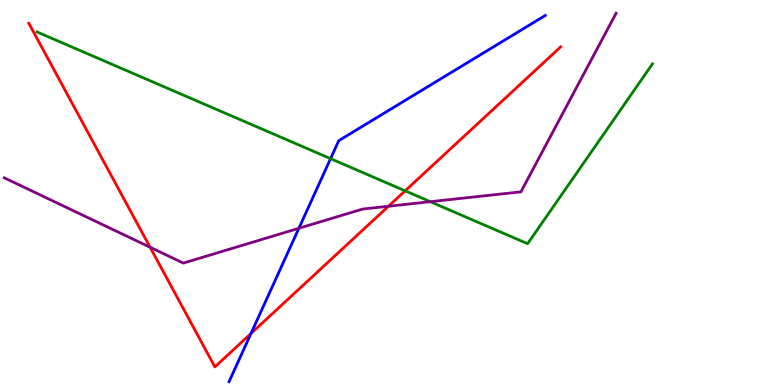[{'lines': ['blue', 'red'], 'intersections': [{'x': 3.24, 'y': 1.34}]}, {'lines': ['green', 'red'], 'intersections': [{'x': 5.23, 'y': 5.04}]}, {'lines': ['purple', 'red'], 'intersections': [{'x': 1.94, 'y': 3.58}, {'x': 5.01, 'y': 4.64}]}, {'lines': ['blue', 'green'], 'intersections': [{'x': 4.27, 'y': 5.88}]}, {'lines': ['blue', 'purple'], 'intersections': [{'x': 3.86, 'y': 4.07}]}, {'lines': ['green', 'purple'], 'intersections': [{'x': 5.55, 'y': 4.76}]}]